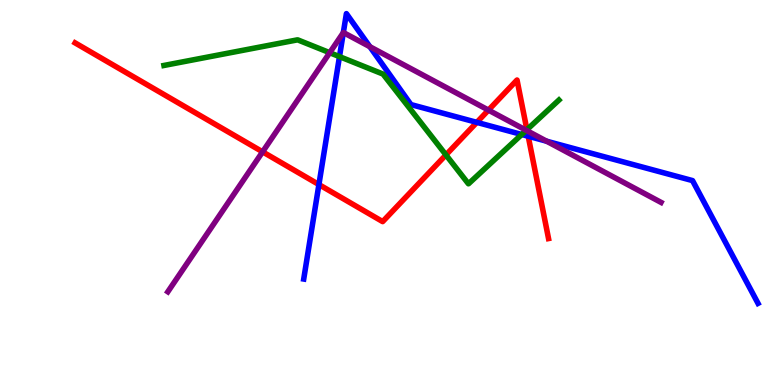[{'lines': ['blue', 'red'], 'intersections': [{'x': 4.12, 'y': 5.21}, {'x': 6.15, 'y': 6.82}, {'x': 6.82, 'y': 6.46}]}, {'lines': ['green', 'red'], 'intersections': [{'x': 5.75, 'y': 5.98}, {'x': 6.8, 'y': 6.63}]}, {'lines': ['purple', 'red'], 'intersections': [{'x': 3.39, 'y': 6.06}, {'x': 6.3, 'y': 7.14}, {'x': 6.8, 'y': 6.6}]}, {'lines': ['blue', 'green'], 'intersections': [{'x': 4.38, 'y': 8.53}, {'x': 6.73, 'y': 6.51}]}, {'lines': ['blue', 'purple'], 'intersections': [{'x': 4.43, 'y': 9.15}, {'x': 4.77, 'y': 8.79}, {'x': 7.05, 'y': 6.33}]}, {'lines': ['green', 'purple'], 'intersections': [{'x': 4.25, 'y': 8.63}, {'x': 6.79, 'y': 6.62}]}]